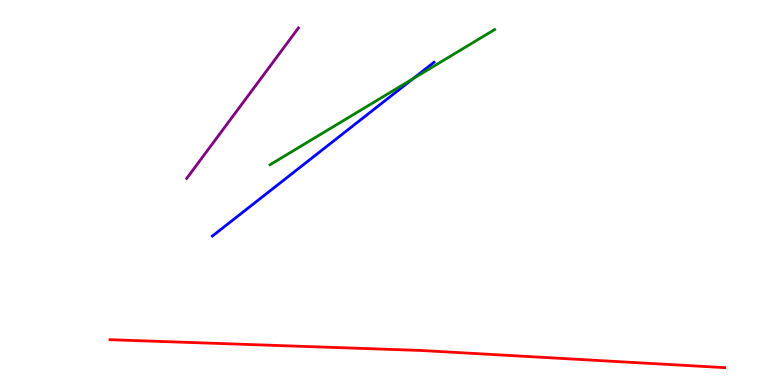[{'lines': ['blue', 'red'], 'intersections': []}, {'lines': ['green', 'red'], 'intersections': []}, {'lines': ['purple', 'red'], 'intersections': []}, {'lines': ['blue', 'green'], 'intersections': [{'x': 5.33, 'y': 7.96}]}, {'lines': ['blue', 'purple'], 'intersections': []}, {'lines': ['green', 'purple'], 'intersections': []}]